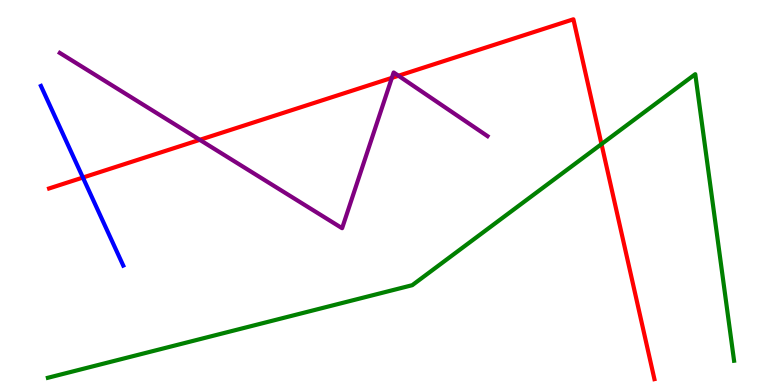[{'lines': ['blue', 'red'], 'intersections': [{'x': 1.07, 'y': 5.39}]}, {'lines': ['green', 'red'], 'intersections': [{'x': 7.76, 'y': 6.26}]}, {'lines': ['purple', 'red'], 'intersections': [{'x': 2.58, 'y': 6.37}, {'x': 5.06, 'y': 7.98}, {'x': 5.14, 'y': 8.03}]}, {'lines': ['blue', 'green'], 'intersections': []}, {'lines': ['blue', 'purple'], 'intersections': []}, {'lines': ['green', 'purple'], 'intersections': []}]